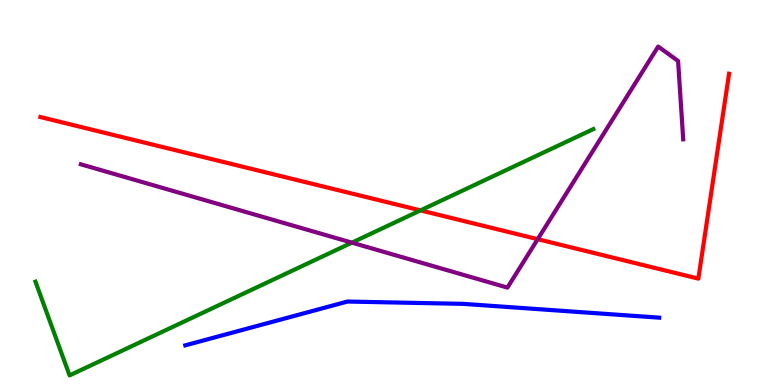[{'lines': ['blue', 'red'], 'intersections': []}, {'lines': ['green', 'red'], 'intersections': [{'x': 5.43, 'y': 4.54}]}, {'lines': ['purple', 'red'], 'intersections': [{'x': 6.94, 'y': 3.79}]}, {'lines': ['blue', 'green'], 'intersections': []}, {'lines': ['blue', 'purple'], 'intersections': []}, {'lines': ['green', 'purple'], 'intersections': [{'x': 4.54, 'y': 3.7}]}]